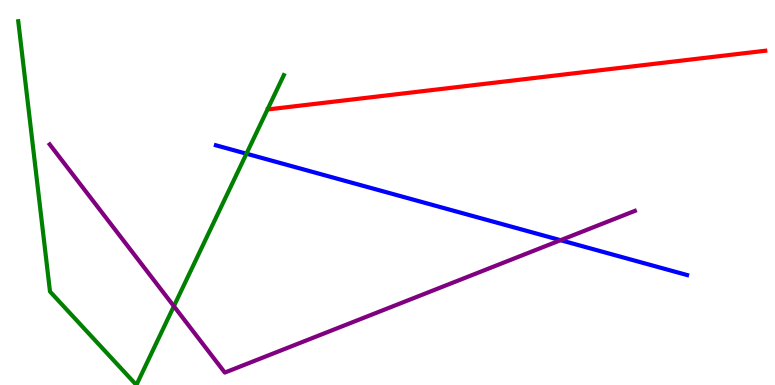[{'lines': ['blue', 'red'], 'intersections': []}, {'lines': ['green', 'red'], 'intersections': []}, {'lines': ['purple', 'red'], 'intersections': []}, {'lines': ['blue', 'green'], 'intersections': [{'x': 3.18, 'y': 6.01}]}, {'lines': ['blue', 'purple'], 'intersections': [{'x': 7.23, 'y': 3.76}]}, {'lines': ['green', 'purple'], 'intersections': [{'x': 2.24, 'y': 2.05}]}]